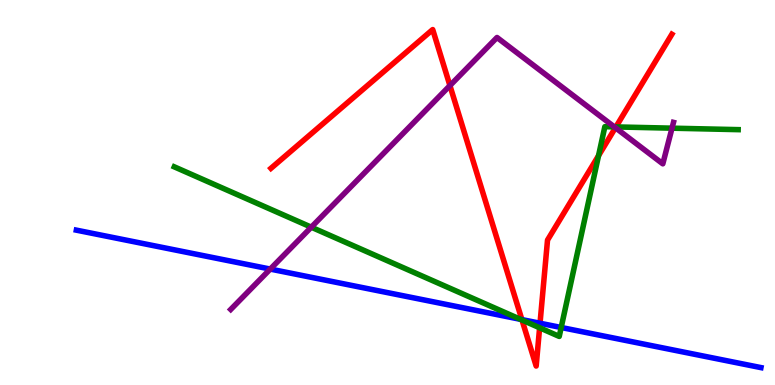[{'lines': ['blue', 'red'], 'intersections': [{'x': 6.73, 'y': 1.7}, {'x': 6.97, 'y': 1.6}]}, {'lines': ['green', 'red'], 'intersections': [{'x': 6.74, 'y': 1.69}, {'x': 6.96, 'y': 1.49}, {'x': 7.72, 'y': 5.96}, {'x': 7.95, 'y': 6.7}]}, {'lines': ['purple', 'red'], 'intersections': [{'x': 5.81, 'y': 7.78}, {'x': 7.94, 'y': 6.68}]}, {'lines': ['blue', 'green'], 'intersections': [{'x': 6.71, 'y': 1.71}, {'x': 7.24, 'y': 1.49}]}, {'lines': ['blue', 'purple'], 'intersections': [{'x': 3.49, 'y': 3.01}]}, {'lines': ['green', 'purple'], 'intersections': [{'x': 4.02, 'y': 4.1}, {'x': 7.93, 'y': 6.7}, {'x': 8.67, 'y': 6.67}]}]